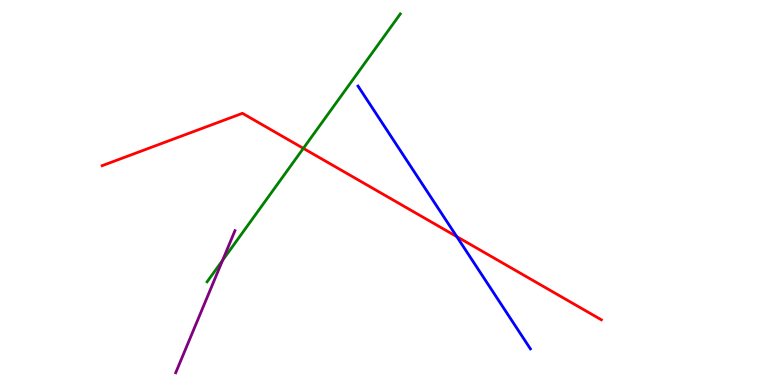[{'lines': ['blue', 'red'], 'intersections': [{'x': 5.89, 'y': 3.85}]}, {'lines': ['green', 'red'], 'intersections': [{'x': 3.91, 'y': 6.15}]}, {'lines': ['purple', 'red'], 'intersections': []}, {'lines': ['blue', 'green'], 'intersections': []}, {'lines': ['blue', 'purple'], 'intersections': []}, {'lines': ['green', 'purple'], 'intersections': [{'x': 2.87, 'y': 3.24}]}]